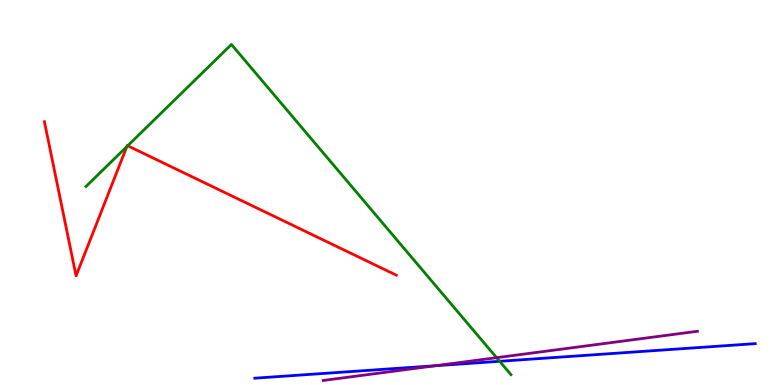[{'lines': ['blue', 'red'], 'intersections': []}, {'lines': ['green', 'red'], 'intersections': [{'x': 1.64, 'y': 6.19}, {'x': 1.65, 'y': 6.21}]}, {'lines': ['purple', 'red'], 'intersections': []}, {'lines': ['blue', 'green'], 'intersections': [{'x': 6.45, 'y': 0.616}]}, {'lines': ['blue', 'purple'], 'intersections': [{'x': 5.62, 'y': 0.501}]}, {'lines': ['green', 'purple'], 'intersections': [{'x': 6.41, 'y': 0.709}]}]